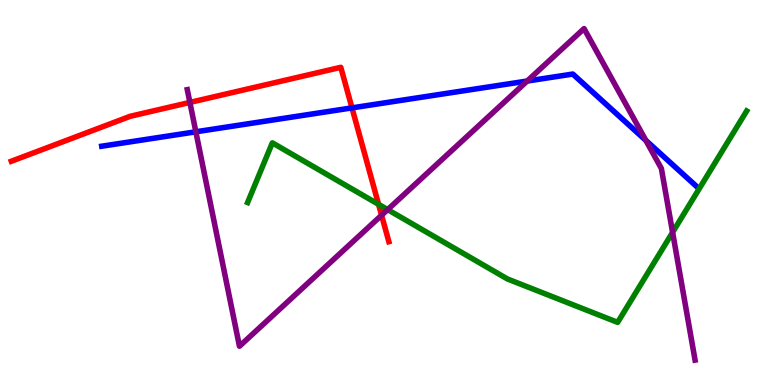[{'lines': ['blue', 'red'], 'intersections': [{'x': 4.54, 'y': 7.2}]}, {'lines': ['green', 'red'], 'intersections': [{'x': 4.88, 'y': 4.69}]}, {'lines': ['purple', 'red'], 'intersections': [{'x': 2.45, 'y': 7.34}, {'x': 4.92, 'y': 4.41}]}, {'lines': ['blue', 'green'], 'intersections': []}, {'lines': ['blue', 'purple'], 'intersections': [{'x': 2.53, 'y': 6.58}, {'x': 6.8, 'y': 7.89}, {'x': 8.33, 'y': 6.35}]}, {'lines': ['green', 'purple'], 'intersections': [{'x': 5.0, 'y': 4.56}, {'x': 8.68, 'y': 3.97}]}]